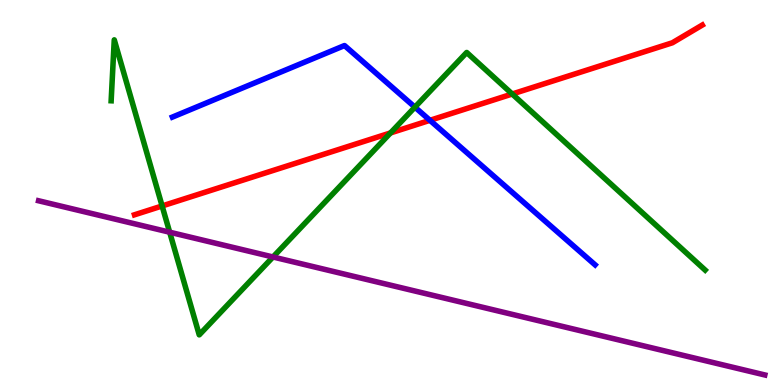[{'lines': ['blue', 'red'], 'intersections': [{'x': 5.55, 'y': 6.87}]}, {'lines': ['green', 'red'], 'intersections': [{'x': 2.09, 'y': 4.65}, {'x': 5.04, 'y': 6.55}, {'x': 6.61, 'y': 7.56}]}, {'lines': ['purple', 'red'], 'intersections': []}, {'lines': ['blue', 'green'], 'intersections': [{'x': 5.35, 'y': 7.22}]}, {'lines': ['blue', 'purple'], 'intersections': []}, {'lines': ['green', 'purple'], 'intersections': [{'x': 2.19, 'y': 3.97}, {'x': 3.52, 'y': 3.32}]}]